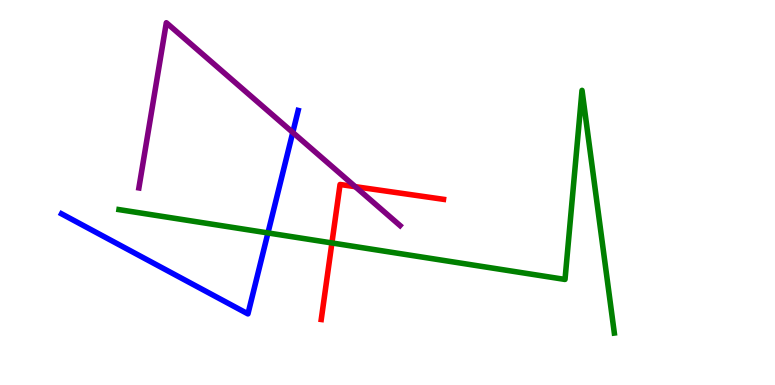[{'lines': ['blue', 'red'], 'intersections': []}, {'lines': ['green', 'red'], 'intersections': [{'x': 4.28, 'y': 3.69}]}, {'lines': ['purple', 'red'], 'intersections': [{'x': 4.58, 'y': 5.15}]}, {'lines': ['blue', 'green'], 'intersections': [{'x': 3.46, 'y': 3.95}]}, {'lines': ['blue', 'purple'], 'intersections': [{'x': 3.78, 'y': 6.56}]}, {'lines': ['green', 'purple'], 'intersections': []}]